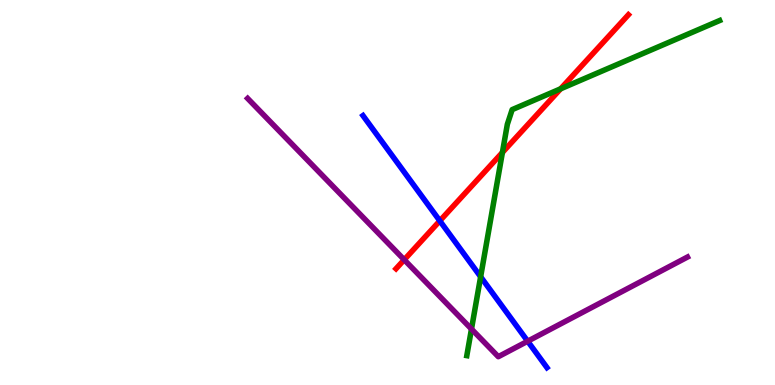[{'lines': ['blue', 'red'], 'intersections': [{'x': 5.68, 'y': 4.26}]}, {'lines': ['green', 'red'], 'intersections': [{'x': 6.48, 'y': 6.04}, {'x': 7.23, 'y': 7.69}]}, {'lines': ['purple', 'red'], 'intersections': [{'x': 5.22, 'y': 3.25}]}, {'lines': ['blue', 'green'], 'intersections': [{'x': 6.2, 'y': 2.81}]}, {'lines': ['blue', 'purple'], 'intersections': [{'x': 6.81, 'y': 1.14}]}, {'lines': ['green', 'purple'], 'intersections': [{'x': 6.08, 'y': 1.45}]}]